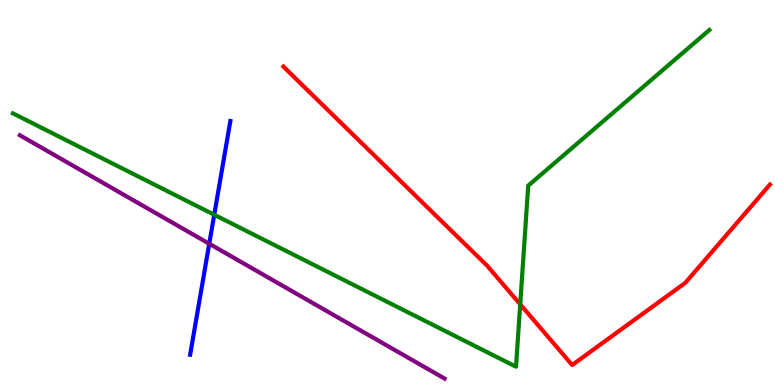[{'lines': ['blue', 'red'], 'intersections': []}, {'lines': ['green', 'red'], 'intersections': [{'x': 6.71, 'y': 2.1}]}, {'lines': ['purple', 'red'], 'intersections': []}, {'lines': ['blue', 'green'], 'intersections': [{'x': 2.76, 'y': 4.42}]}, {'lines': ['blue', 'purple'], 'intersections': [{'x': 2.7, 'y': 3.67}]}, {'lines': ['green', 'purple'], 'intersections': []}]